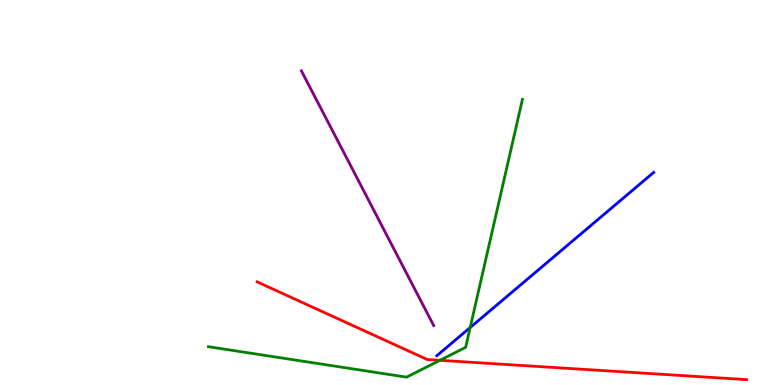[{'lines': ['blue', 'red'], 'intersections': []}, {'lines': ['green', 'red'], 'intersections': [{'x': 5.68, 'y': 0.641}]}, {'lines': ['purple', 'red'], 'intersections': []}, {'lines': ['blue', 'green'], 'intersections': [{'x': 6.07, 'y': 1.49}]}, {'lines': ['blue', 'purple'], 'intersections': []}, {'lines': ['green', 'purple'], 'intersections': []}]